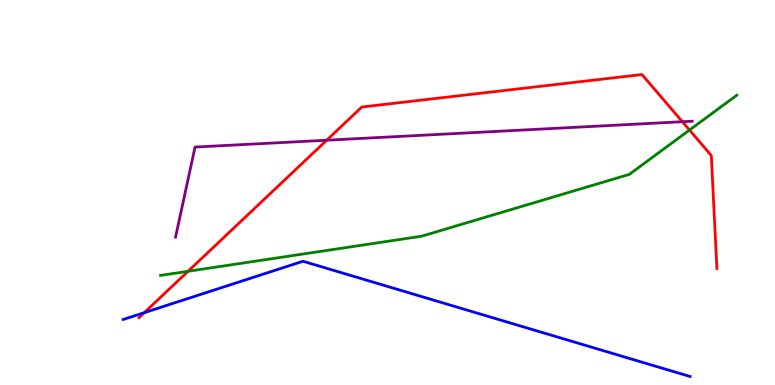[{'lines': ['blue', 'red'], 'intersections': [{'x': 1.86, 'y': 1.88}]}, {'lines': ['green', 'red'], 'intersections': [{'x': 2.43, 'y': 2.95}, {'x': 8.9, 'y': 6.62}]}, {'lines': ['purple', 'red'], 'intersections': [{'x': 4.22, 'y': 6.36}, {'x': 8.8, 'y': 6.84}]}, {'lines': ['blue', 'green'], 'intersections': []}, {'lines': ['blue', 'purple'], 'intersections': []}, {'lines': ['green', 'purple'], 'intersections': []}]